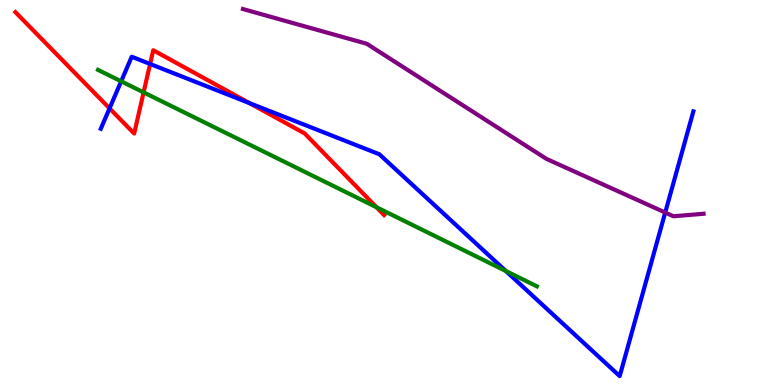[{'lines': ['blue', 'red'], 'intersections': [{'x': 1.41, 'y': 7.19}, {'x': 1.94, 'y': 8.34}, {'x': 3.22, 'y': 7.32}]}, {'lines': ['green', 'red'], 'intersections': [{'x': 1.85, 'y': 7.6}, {'x': 4.86, 'y': 4.62}]}, {'lines': ['purple', 'red'], 'intersections': []}, {'lines': ['blue', 'green'], 'intersections': [{'x': 1.56, 'y': 7.89}, {'x': 6.53, 'y': 2.96}]}, {'lines': ['blue', 'purple'], 'intersections': [{'x': 8.58, 'y': 4.48}]}, {'lines': ['green', 'purple'], 'intersections': []}]